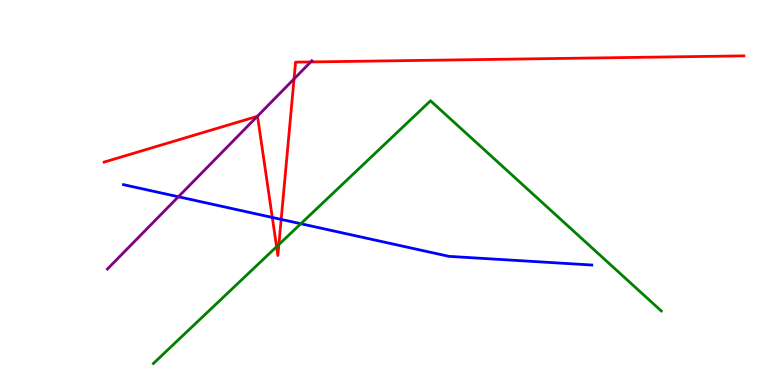[{'lines': ['blue', 'red'], 'intersections': [{'x': 3.51, 'y': 4.35}, {'x': 3.63, 'y': 4.3}]}, {'lines': ['green', 'red'], 'intersections': [{'x': 3.57, 'y': 3.59}, {'x': 3.6, 'y': 3.65}]}, {'lines': ['purple', 'red'], 'intersections': [{'x': 3.32, 'y': 6.98}, {'x': 3.79, 'y': 7.95}, {'x': 4.01, 'y': 8.39}]}, {'lines': ['blue', 'green'], 'intersections': [{'x': 3.88, 'y': 4.19}]}, {'lines': ['blue', 'purple'], 'intersections': [{'x': 2.3, 'y': 4.89}]}, {'lines': ['green', 'purple'], 'intersections': []}]